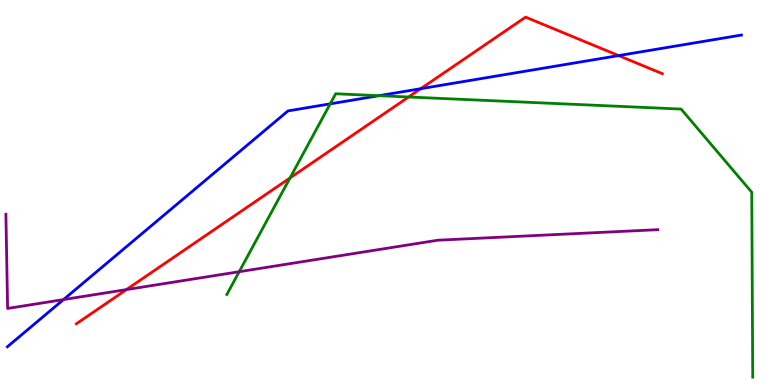[{'lines': ['blue', 'red'], 'intersections': [{'x': 5.43, 'y': 7.7}, {'x': 7.98, 'y': 8.56}]}, {'lines': ['green', 'red'], 'intersections': [{'x': 3.74, 'y': 5.38}, {'x': 5.27, 'y': 7.48}]}, {'lines': ['purple', 'red'], 'intersections': [{'x': 1.63, 'y': 2.48}]}, {'lines': ['blue', 'green'], 'intersections': [{'x': 4.26, 'y': 7.3}, {'x': 4.89, 'y': 7.51}]}, {'lines': ['blue', 'purple'], 'intersections': [{'x': 0.82, 'y': 2.22}]}, {'lines': ['green', 'purple'], 'intersections': [{'x': 3.09, 'y': 2.94}]}]